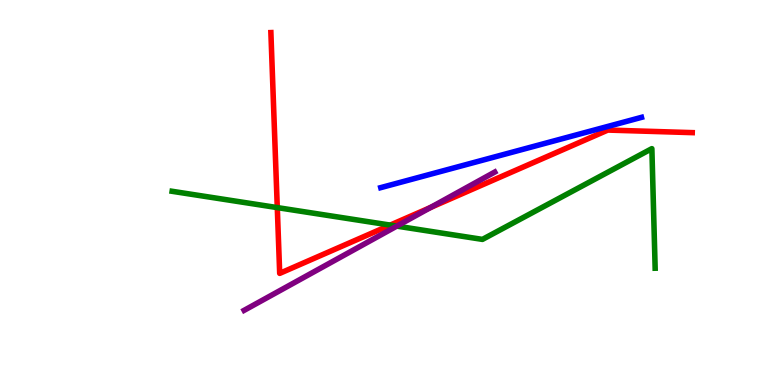[{'lines': ['blue', 'red'], 'intersections': []}, {'lines': ['green', 'red'], 'intersections': [{'x': 3.58, 'y': 4.61}, {'x': 5.04, 'y': 4.15}]}, {'lines': ['purple', 'red'], 'intersections': [{'x': 5.56, 'y': 4.61}]}, {'lines': ['blue', 'green'], 'intersections': []}, {'lines': ['blue', 'purple'], 'intersections': []}, {'lines': ['green', 'purple'], 'intersections': [{'x': 5.12, 'y': 4.13}]}]